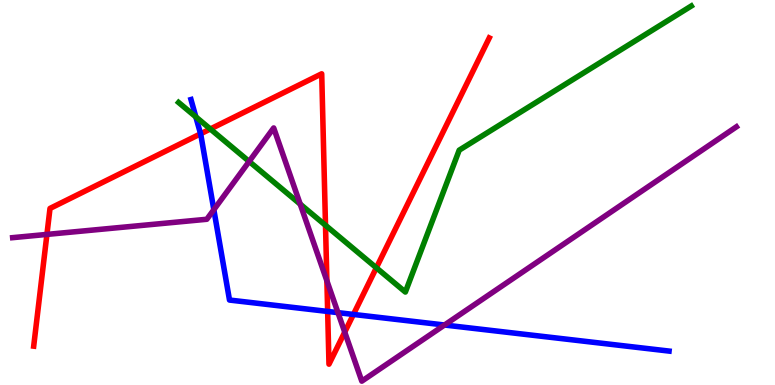[{'lines': ['blue', 'red'], 'intersections': [{'x': 2.59, 'y': 6.52}, {'x': 4.23, 'y': 1.91}, {'x': 4.56, 'y': 1.83}]}, {'lines': ['green', 'red'], 'intersections': [{'x': 2.71, 'y': 6.65}, {'x': 4.2, 'y': 4.15}, {'x': 4.86, 'y': 3.04}]}, {'lines': ['purple', 'red'], 'intersections': [{'x': 0.605, 'y': 3.91}, {'x': 4.22, 'y': 2.71}, {'x': 4.45, 'y': 1.37}]}, {'lines': ['blue', 'green'], 'intersections': [{'x': 2.53, 'y': 6.96}]}, {'lines': ['blue', 'purple'], 'intersections': [{'x': 2.76, 'y': 4.55}, {'x': 4.36, 'y': 1.88}, {'x': 5.74, 'y': 1.56}]}, {'lines': ['green', 'purple'], 'intersections': [{'x': 3.21, 'y': 5.81}, {'x': 3.87, 'y': 4.7}]}]